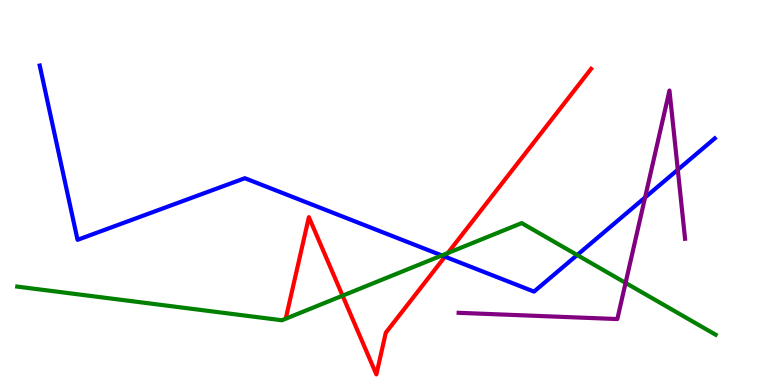[{'lines': ['blue', 'red'], 'intersections': [{'x': 5.74, 'y': 3.33}]}, {'lines': ['green', 'red'], 'intersections': [{'x': 4.42, 'y': 2.32}, {'x': 5.78, 'y': 3.43}]}, {'lines': ['purple', 'red'], 'intersections': []}, {'lines': ['blue', 'green'], 'intersections': [{'x': 5.7, 'y': 3.36}, {'x': 7.45, 'y': 3.38}]}, {'lines': ['blue', 'purple'], 'intersections': [{'x': 8.32, 'y': 4.87}, {'x': 8.75, 'y': 5.59}]}, {'lines': ['green', 'purple'], 'intersections': [{'x': 8.07, 'y': 2.65}]}]